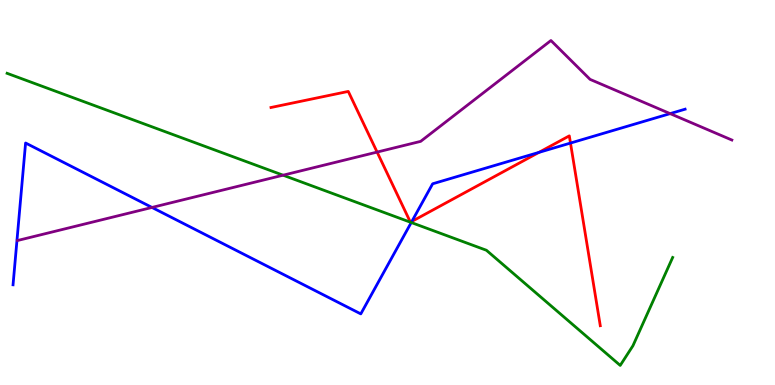[{'lines': ['blue', 'red'], 'intersections': [{'x': 5.31, 'y': 4.25}, {'x': 6.95, 'y': 6.04}, {'x': 7.36, 'y': 6.28}]}, {'lines': ['green', 'red'], 'intersections': []}, {'lines': ['purple', 'red'], 'intersections': [{'x': 4.87, 'y': 6.05}]}, {'lines': ['blue', 'green'], 'intersections': [{'x': 5.31, 'y': 4.22}]}, {'lines': ['blue', 'purple'], 'intersections': [{'x': 1.96, 'y': 4.61}, {'x': 8.65, 'y': 7.05}]}, {'lines': ['green', 'purple'], 'intersections': [{'x': 3.65, 'y': 5.45}]}]